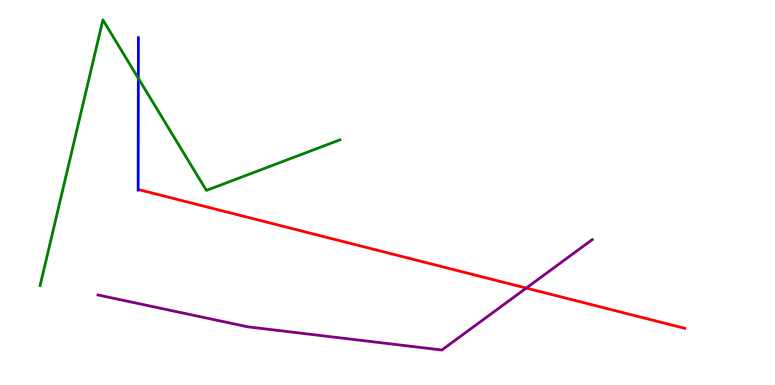[{'lines': ['blue', 'red'], 'intersections': []}, {'lines': ['green', 'red'], 'intersections': []}, {'lines': ['purple', 'red'], 'intersections': [{'x': 6.79, 'y': 2.52}]}, {'lines': ['blue', 'green'], 'intersections': [{'x': 1.78, 'y': 7.97}]}, {'lines': ['blue', 'purple'], 'intersections': []}, {'lines': ['green', 'purple'], 'intersections': []}]